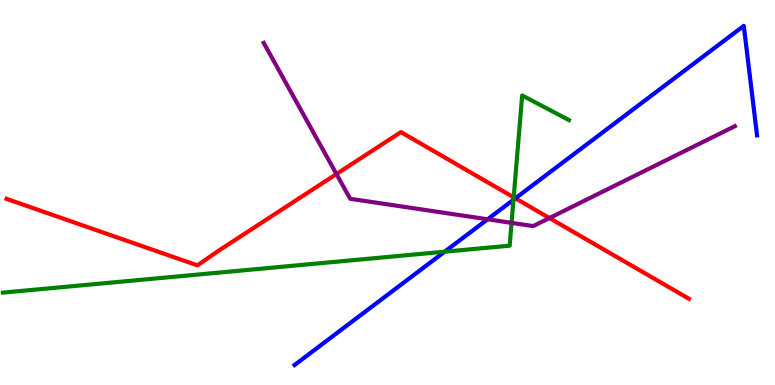[{'lines': ['blue', 'red'], 'intersections': [{'x': 6.65, 'y': 4.85}]}, {'lines': ['green', 'red'], 'intersections': [{'x': 6.63, 'y': 4.87}]}, {'lines': ['purple', 'red'], 'intersections': [{'x': 4.34, 'y': 5.48}, {'x': 7.09, 'y': 4.34}]}, {'lines': ['blue', 'green'], 'intersections': [{'x': 5.74, 'y': 3.46}, {'x': 6.63, 'y': 4.81}]}, {'lines': ['blue', 'purple'], 'intersections': [{'x': 6.29, 'y': 4.3}]}, {'lines': ['green', 'purple'], 'intersections': [{'x': 6.6, 'y': 4.21}]}]